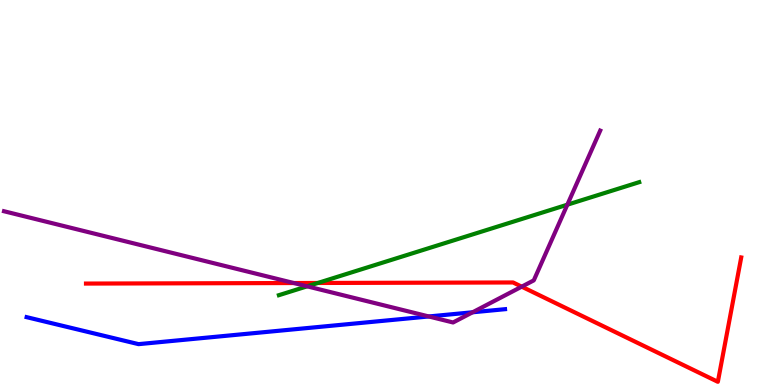[{'lines': ['blue', 'red'], 'intersections': []}, {'lines': ['green', 'red'], 'intersections': [{'x': 4.1, 'y': 2.65}]}, {'lines': ['purple', 'red'], 'intersections': [{'x': 3.79, 'y': 2.65}, {'x': 6.73, 'y': 2.55}]}, {'lines': ['blue', 'green'], 'intersections': []}, {'lines': ['blue', 'purple'], 'intersections': [{'x': 5.53, 'y': 1.78}, {'x': 6.1, 'y': 1.89}]}, {'lines': ['green', 'purple'], 'intersections': [{'x': 3.96, 'y': 2.56}, {'x': 7.32, 'y': 4.68}]}]